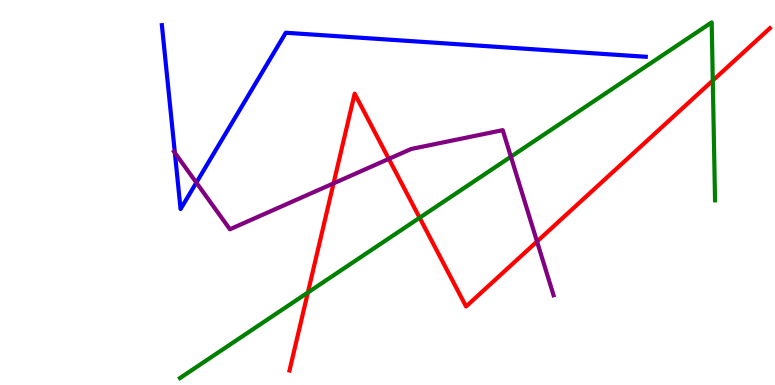[{'lines': ['blue', 'red'], 'intersections': []}, {'lines': ['green', 'red'], 'intersections': [{'x': 3.97, 'y': 2.4}, {'x': 5.41, 'y': 4.34}, {'x': 9.2, 'y': 7.91}]}, {'lines': ['purple', 'red'], 'intersections': [{'x': 4.3, 'y': 5.24}, {'x': 5.02, 'y': 5.87}, {'x': 6.93, 'y': 3.73}]}, {'lines': ['blue', 'green'], 'intersections': []}, {'lines': ['blue', 'purple'], 'intersections': [{'x': 2.26, 'y': 6.03}, {'x': 2.53, 'y': 5.26}]}, {'lines': ['green', 'purple'], 'intersections': [{'x': 6.59, 'y': 5.93}]}]